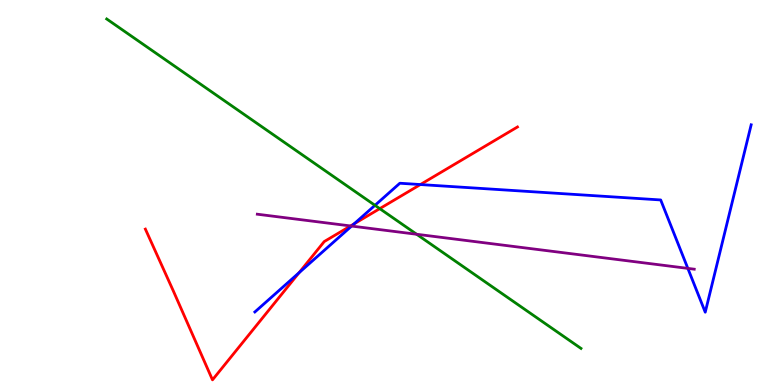[{'lines': ['blue', 'red'], 'intersections': [{'x': 3.86, 'y': 2.92}, {'x': 4.57, 'y': 4.19}, {'x': 5.42, 'y': 5.21}]}, {'lines': ['green', 'red'], 'intersections': [{'x': 4.9, 'y': 4.58}]}, {'lines': ['purple', 'red'], 'intersections': [{'x': 4.52, 'y': 4.13}]}, {'lines': ['blue', 'green'], 'intersections': [{'x': 4.84, 'y': 4.67}]}, {'lines': ['blue', 'purple'], 'intersections': [{'x': 4.54, 'y': 4.13}, {'x': 8.88, 'y': 3.03}]}, {'lines': ['green', 'purple'], 'intersections': [{'x': 5.38, 'y': 3.92}]}]